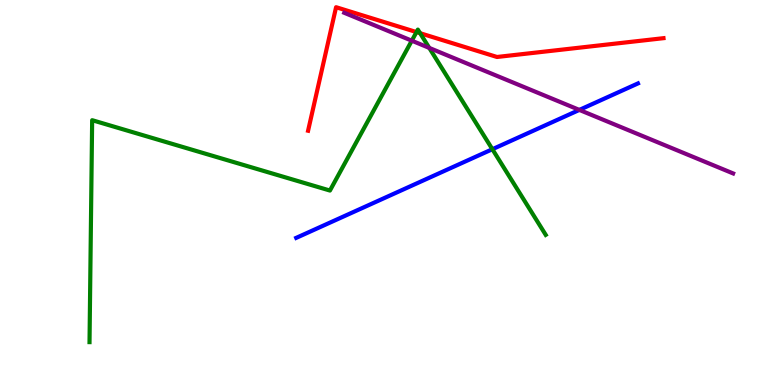[{'lines': ['blue', 'red'], 'intersections': []}, {'lines': ['green', 'red'], 'intersections': [{'x': 5.37, 'y': 9.17}, {'x': 5.42, 'y': 9.14}]}, {'lines': ['purple', 'red'], 'intersections': []}, {'lines': ['blue', 'green'], 'intersections': [{'x': 6.35, 'y': 6.12}]}, {'lines': ['blue', 'purple'], 'intersections': [{'x': 7.48, 'y': 7.15}]}, {'lines': ['green', 'purple'], 'intersections': [{'x': 5.31, 'y': 8.94}, {'x': 5.54, 'y': 8.76}]}]